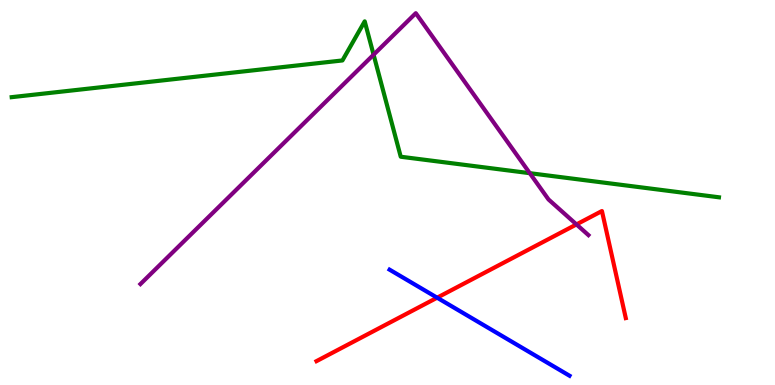[{'lines': ['blue', 'red'], 'intersections': [{'x': 5.64, 'y': 2.27}]}, {'lines': ['green', 'red'], 'intersections': []}, {'lines': ['purple', 'red'], 'intersections': [{'x': 7.44, 'y': 4.17}]}, {'lines': ['blue', 'green'], 'intersections': []}, {'lines': ['blue', 'purple'], 'intersections': []}, {'lines': ['green', 'purple'], 'intersections': [{'x': 4.82, 'y': 8.58}, {'x': 6.84, 'y': 5.5}]}]